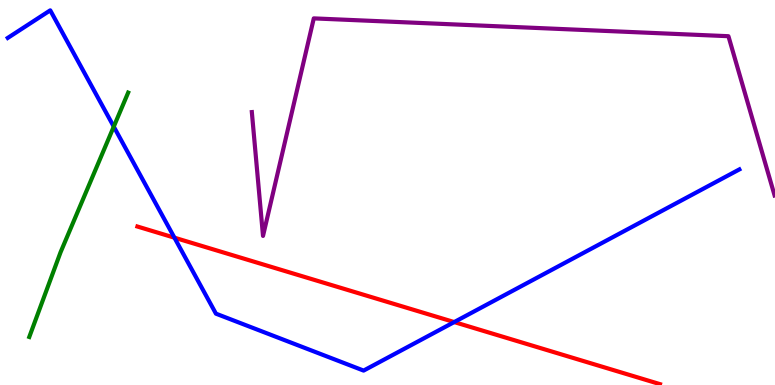[{'lines': ['blue', 'red'], 'intersections': [{'x': 2.25, 'y': 3.83}, {'x': 5.86, 'y': 1.63}]}, {'lines': ['green', 'red'], 'intersections': []}, {'lines': ['purple', 'red'], 'intersections': []}, {'lines': ['blue', 'green'], 'intersections': [{'x': 1.47, 'y': 6.71}]}, {'lines': ['blue', 'purple'], 'intersections': []}, {'lines': ['green', 'purple'], 'intersections': []}]